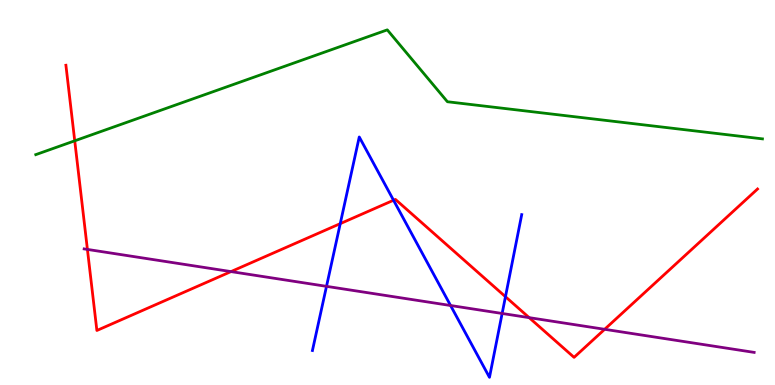[{'lines': ['blue', 'red'], 'intersections': [{'x': 4.39, 'y': 4.19}, {'x': 5.08, 'y': 4.8}, {'x': 6.52, 'y': 2.29}]}, {'lines': ['green', 'red'], 'intersections': [{'x': 0.964, 'y': 6.34}]}, {'lines': ['purple', 'red'], 'intersections': [{'x': 1.13, 'y': 3.52}, {'x': 2.98, 'y': 2.95}, {'x': 6.83, 'y': 1.75}, {'x': 7.8, 'y': 1.45}]}, {'lines': ['blue', 'green'], 'intersections': []}, {'lines': ['blue', 'purple'], 'intersections': [{'x': 4.21, 'y': 2.56}, {'x': 5.81, 'y': 2.06}, {'x': 6.48, 'y': 1.86}]}, {'lines': ['green', 'purple'], 'intersections': []}]